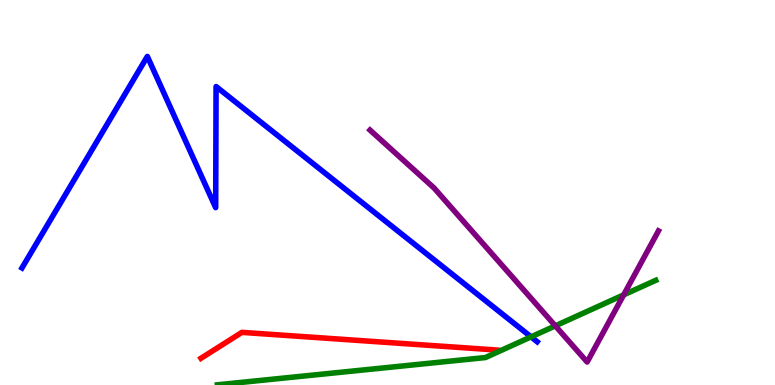[{'lines': ['blue', 'red'], 'intersections': []}, {'lines': ['green', 'red'], 'intersections': []}, {'lines': ['purple', 'red'], 'intersections': []}, {'lines': ['blue', 'green'], 'intersections': [{'x': 6.85, 'y': 1.25}]}, {'lines': ['blue', 'purple'], 'intersections': []}, {'lines': ['green', 'purple'], 'intersections': [{'x': 7.17, 'y': 1.54}, {'x': 8.05, 'y': 2.34}]}]